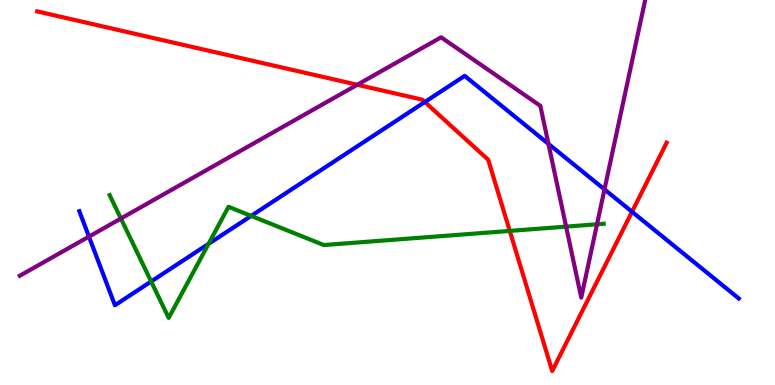[{'lines': ['blue', 'red'], 'intersections': [{'x': 5.48, 'y': 7.35}, {'x': 8.16, 'y': 4.5}]}, {'lines': ['green', 'red'], 'intersections': [{'x': 6.58, 'y': 4.0}]}, {'lines': ['purple', 'red'], 'intersections': [{'x': 4.61, 'y': 7.8}]}, {'lines': ['blue', 'green'], 'intersections': [{'x': 1.95, 'y': 2.69}, {'x': 2.69, 'y': 3.67}, {'x': 3.24, 'y': 4.39}]}, {'lines': ['blue', 'purple'], 'intersections': [{'x': 1.15, 'y': 3.85}, {'x': 7.08, 'y': 6.26}, {'x': 7.8, 'y': 5.08}]}, {'lines': ['green', 'purple'], 'intersections': [{'x': 1.56, 'y': 4.32}, {'x': 7.3, 'y': 4.11}, {'x': 7.7, 'y': 4.17}]}]